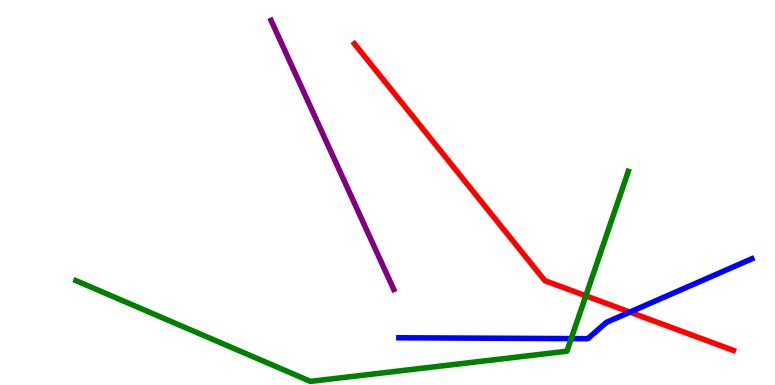[{'lines': ['blue', 'red'], 'intersections': [{'x': 8.13, 'y': 1.89}]}, {'lines': ['green', 'red'], 'intersections': [{'x': 7.56, 'y': 2.32}]}, {'lines': ['purple', 'red'], 'intersections': []}, {'lines': ['blue', 'green'], 'intersections': [{'x': 7.37, 'y': 1.2}]}, {'lines': ['blue', 'purple'], 'intersections': []}, {'lines': ['green', 'purple'], 'intersections': []}]